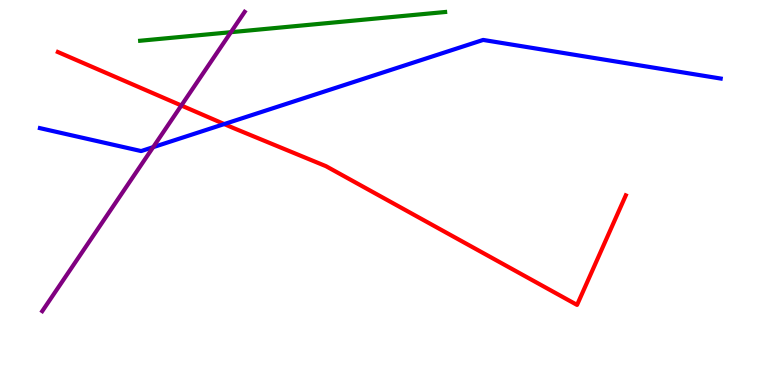[{'lines': ['blue', 'red'], 'intersections': [{'x': 2.89, 'y': 6.78}]}, {'lines': ['green', 'red'], 'intersections': []}, {'lines': ['purple', 'red'], 'intersections': [{'x': 2.34, 'y': 7.26}]}, {'lines': ['blue', 'green'], 'intersections': []}, {'lines': ['blue', 'purple'], 'intersections': [{'x': 1.98, 'y': 6.18}]}, {'lines': ['green', 'purple'], 'intersections': [{'x': 2.98, 'y': 9.16}]}]